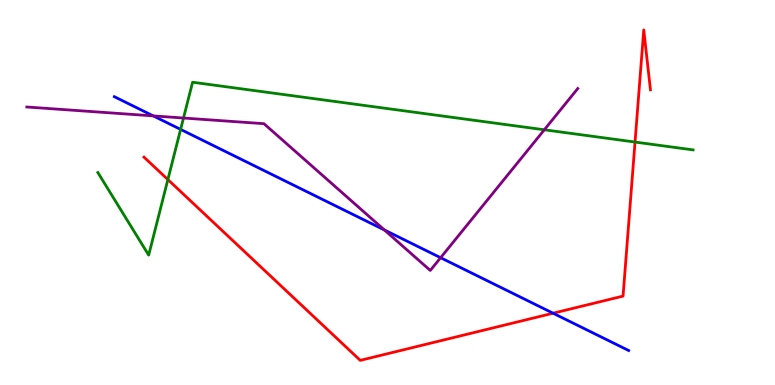[{'lines': ['blue', 'red'], 'intersections': [{'x': 7.14, 'y': 1.86}]}, {'lines': ['green', 'red'], 'intersections': [{'x': 2.17, 'y': 5.34}, {'x': 8.19, 'y': 6.31}]}, {'lines': ['purple', 'red'], 'intersections': []}, {'lines': ['blue', 'green'], 'intersections': [{'x': 2.33, 'y': 6.64}]}, {'lines': ['blue', 'purple'], 'intersections': [{'x': 1.98, 'y': 6.99}, {'x': 4.96, 'y': 4.03}, {'x': 5.69, 'y': 3.31}]}, {'lines': ['green', 'purple'], 'intersections': [{'x': 2.37, 'y': 6.93}, {'x': 7.02, 'y': 6.63}]}]